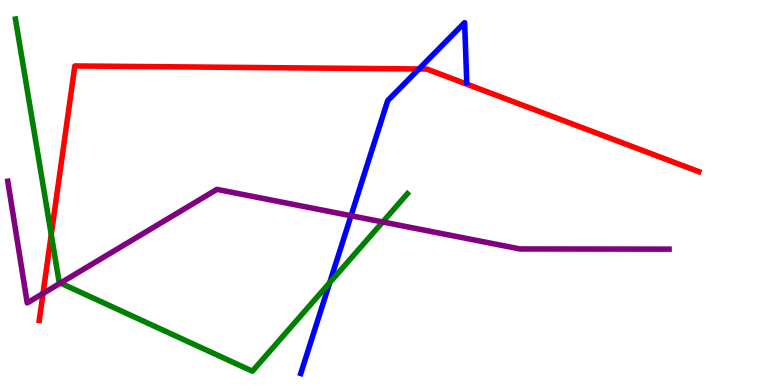[{'lines': ['blue', 'red'], 'intersections': [{'x': 5.41, 'y': 8.21}]}, {'lines': ['green', 'red'], 'intersections': [{'x': 0.661, 'y': 3.91}]}, {'lines': ['purple', 'red'], 'intersections': [{'x': 0.555, 'y': 2.38}]}, {'lines': ['blue', 'green'], 'intersections': [{'x': 4.25, 'y': 2.66}]}, {'lines': ['blue', 'purple'], 'intersections': [{'x': 4.53, 'y': 4.4}]}, {'lines': ['green', 'purple'], 'intersections': [{'x': 0.78, 'y': 2.65}, {'x': 4.94, 'y': 4.23}]}]